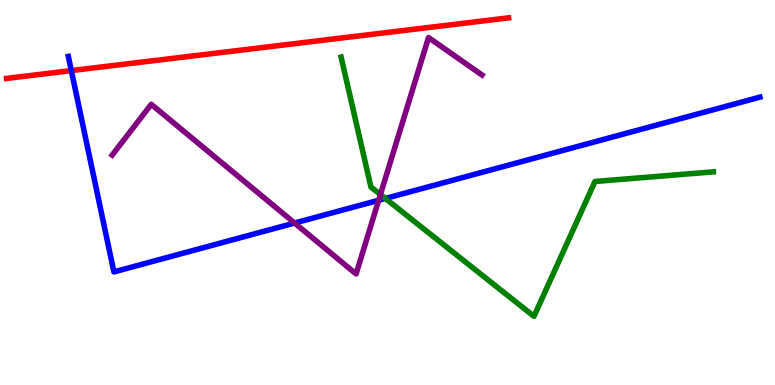[{'lines': ['blue', 'red'], 'intersections': [{'x': 0.92, 'y': 8.17}]}, {'lines': ['green', 'red'], 'intersections': []}, {'lines': ['purple', 'red'], 'intersections': []}, {'lines': ['blue', 'green'], 'intersections': [{'x': 4.97, 'y': 4.85}]}, {'lines': ['blue', 'purple'], 'intersections': [{'x': 3.8, 'y': 4.21}, {'x': 4.89, 'y': 4.8}]}, {'lines': ['green', 'purple'], 'intersections': [{'x': 4.91, 'y': 4.95}]}]